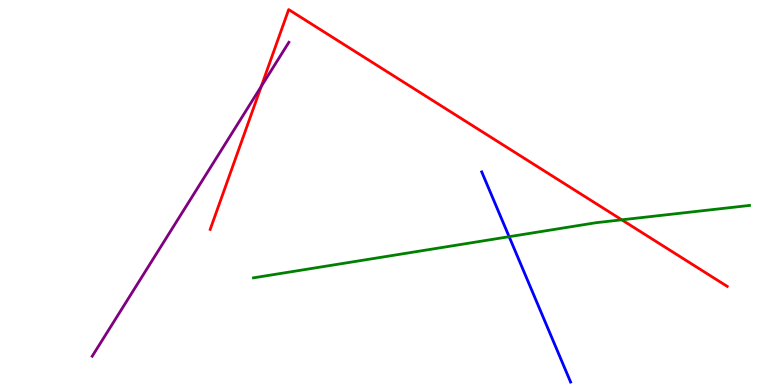[{'lines': ['blue', 'red'], 'intersections': []}, {'lines': ['green', 'red'], 'intersections': [{'x': 8.02, 'y': 4.29}]}, {'lines': ['purple', 'red'], 'intersections': [{'x': 3.37, 'y': 7.76}]}, {'lines': ['blue', 'green'], 'intersections': [{'x': 6.57, 'y': 3.85}]}, {'lines': ['blue', 'purple'], 'intersections': []}, {'lines': ['green', 'purple'], 'intersections': []}]